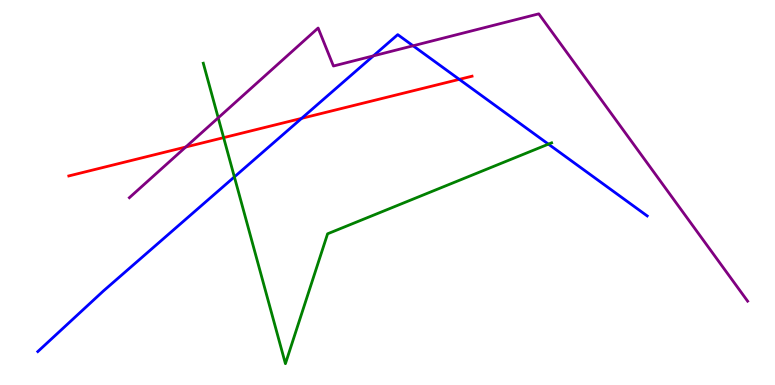[{'lines': ['blue', 'red'], 'intersections': [{'x': 3.89, 'y': 6.93}, {'x': 5.93, 'y': 7.94}]}, {'lines': ['green', 'red'], 'intersections': [{'x': 2.89, 'y': 6.42}]}, {'lines': ['purple', 'red'], 'intersections': [{'x': 2.4, 'y': 6.18}]}, {'lines': ['blue', 'green'], 'intersections': [{'x': 3.02, 'y': 5.4}, {'x': 7.08, 'y': 6.26}]}, {'lines': ['blue', 'purple'], 'intersections': [{'x': 4.82, 'y': 8.55}, {'x': 5.33, 'y': 8.81}]}, {'lines': ['green', 'purple'], 'intersections': [{'x': 2.82, 'y': 6.94}]}]